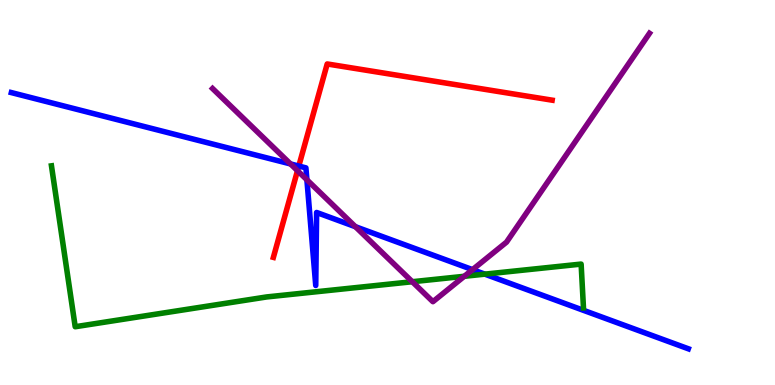[{'lines': ['blue', 'red'], 'intersections': [{'x': 3.86, 'y': 5.69}]}, {'lines': ['green', 'red'], 'intersections': []}, {'lines': ['purple', 'red'], 'intersections': [{'x': 3.84, 'y': 5.57}]}, {'lines': ['blue', 'green'], 'intersections': [{'x': 6.26, 'y': 2.88}]}, {'lines': ['blue', 'purple'], 'intersections': [{'x': 3.75, 'y': 5.74}, {'x': 3.96, 'y': 5.33}, {'x': 4.59, 'y': 4.11}, {'x': 6.1, 'y': 3.0}]}, {'lines': ['green', 'purple'], 'intersections': [{'x': 5.32, 'y': 2.68}, {'x': 5.99, 'y': 2.82}]}]